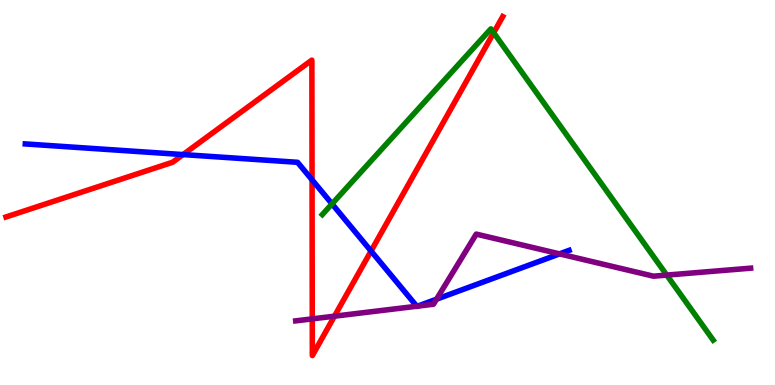[{'lines': ['blue', 'red'], 'intersections': [{'x': 2.36, 'y': 5.98}, {'x': 4.03, 'y': 5.33}, {'x': 4.79, 'y': 3.48}]}, {'lines': ['green', 'red'], 'intersections': [{'x': 6.37, 'y': 9.15}]}, {'lines': ['purple', 'red'], 'intersections': [{'x': 4.03, 'y': 1.72}, {'x': 4.32, 'y': 1.79}]}, {'lines': ['blue', 'green'], 'intersections': [{'x': 4.28, 'y': 4.7}]}, {'lines': ['blue', 'purple'], 'intersections': [{'x': 5.38, 'y': 2.05}, {'x': 5.39, 'y': 2.05}, {'x': 5.63, 'y': 2.23}, {'x': 7.22, 'y': 3.41}]}, {'lines': ['green', 'purple'], 'intersections': [{'x': 8.6, 'y': 2.85}]}]